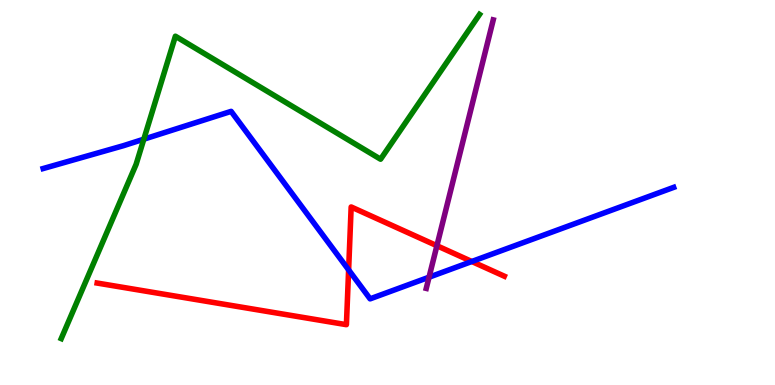[{'lines': ['blue', 'red'], 'intersections': [{'x': 4.5, 'y': 2.99}, {'x': 6.09, 'y': 3.21}]}, {'lines': ['green', 'red'], 'intersections': []}, {'lines': ['purple', 'red'], 'intersections': [{'x': 5.64, 'y': 3.62}]}, {'lines': ['blue', 'green'], 'intersections': [{'x': 1.86, 'y': 6.38}]}, {'lines': ['blue', 'purple'], 'intersections': [{'x': 5.54, 'y': 2.8}]}, {'lines': ['green', 'purple'], 'intersections': []}]